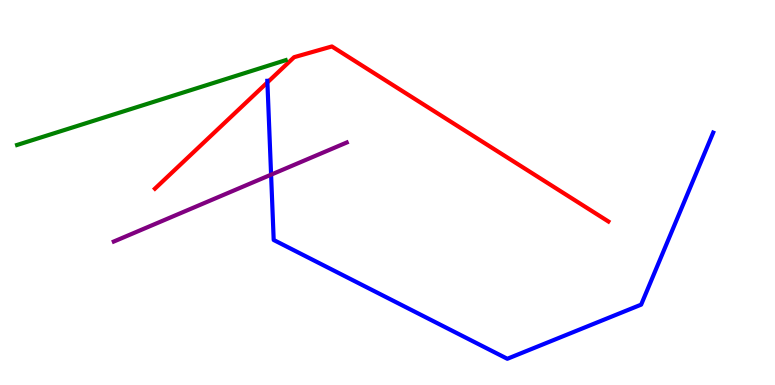[{'lines': ['blue', 'red'], 'intersections': [{'x': 3.45, 'y': 7.86}]}, {'lines': ['green', 'red'], 'intersections': []}, {'lines': ['purple', 'red'], 'intersections': []}, {'lines': ['blue', 'green'], 'intersections': []}, {'lines': ['blue', 'purple'], 'intersections': [{'x': 3.5, 'y': 5.46}]}, {'lines': ['green', 'purple'], 'intersections': []}]